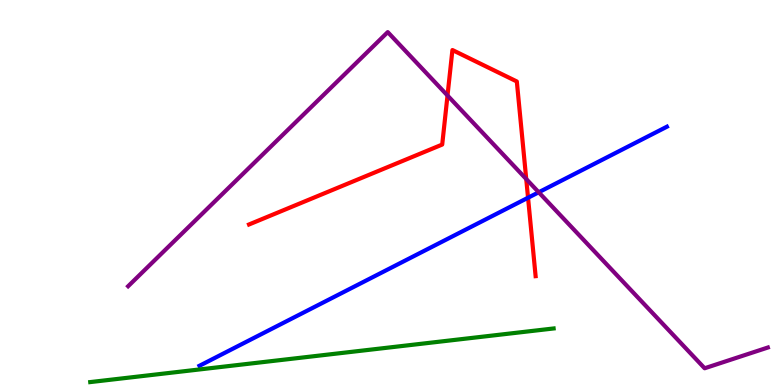[{'lines': ['blue', 'red'], 'intersections': [{'x': 6.81, 'y': 4.86}]}, {'lines': ['green', 'red'], 'intersections': []}, {'lines': ['purple', 'red'], 'intersections': [{'x': 5.77, 'y': 7.52}, {'x': 6.79, 'y': 5.35}]}, {'lines': ['blue', 'green'], 'intersections': []}, {'lines': ['blue', 'purple'], 'intersections': [{'x': 6.95, 'y': 5.01}]}, {'lines': ['green', 'purple'], 'intersections': []}]